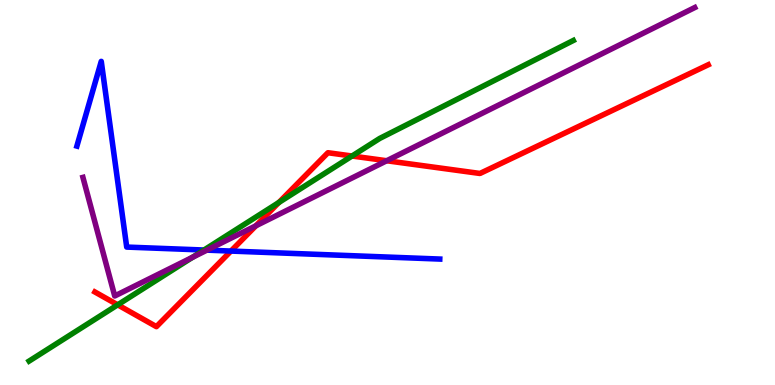[{'lines': ['blue', 'red'], 'intersections': [{'x': 2.98, 'y': 3.48}]}, {'lines': ['green', 'red'], 'intersections': [{'x': 1.52, 'y': 2.08}, {'x': 3.6, 'y': 4.74}, {'x': 4.54, 'y': 5.95}]}, {'lines': ['purple', 'red'], 'intersections': [{'x': 3.3, 'y': 4.14}, {'x': 4.99, 'y': 5.82}]}, {'lines': ['blue', 'green'], 'intersections': [{'x': 2.63, 'y': 3.51}]}, {'lines': ['blue', 'purple'], 'intersections': [{'x': 2.67, 'y': 3.5}]}, {'lines': ['green', 'purple'], 'intersections': [{'x': 2.49, 'y': 3.32}]}]